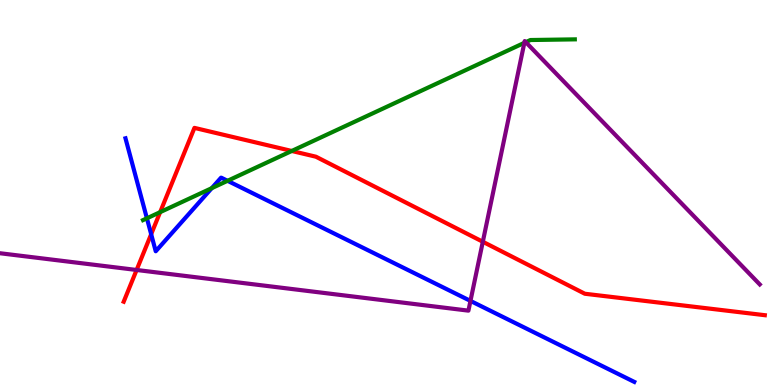[{'lines': ['blue', 'red'], 'intersections': [{'x': 1.95, 'y': 3.92}]}, {'lines': ['green', 'red'], 'intersections': [{'x': 2.07, 'y': 4.49}, {'x': 3.76, 'y': 6.08}]}, {'lines': ['purple', 'red'], 'intersections': [{'x': 1.76, 'y': 2.99}, {'x': 6.23, 'y': 3.72}]}, {'lines': ['blue', 'green'], 'intersections': [{'x': 1.9, 'y': 4.33}, {'x': 2.73, 'y': 5.11}, {'x': 2.94, 'y': 5.3}]}, {'lines': ['blue', 'purple'], 'intersections': [{'x': 6.07, 'y': 2.18}]}, {'lines': ['green', 'purple'], 'intersections': [{'x': 6.77, 'y': 8.89}, {'x': 6.78, 'y': 8.9}]}]